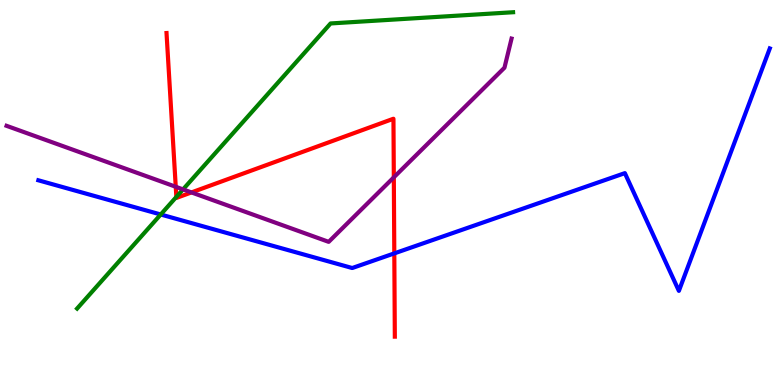[{'lines': ['blue', 'red'], 'intersections': [{'x': 5.09, 'y': 3.42}]}, {'lines': ['green', 'red'], 'intersections': [{'x': 2.28, 'y': 4.89}]}, {'lines': ['purple', 'red'], 'intersections': [{'x': 2.27, 'y': 5.15}, {'x': 2.47, 'y': 5.0}, {'x': 5.08, 'y': 5.39}]}, {'lines': ['blue', 'green'], 'intersections': [{'x': 2.07, 'y': 4.43}]}, {'lines': ['blue', 'purple'], 'intersections': []}, {'lines': ['green', 'purple'], 'intersections': [{'x': 2.36, 'y': 5.08}]}]